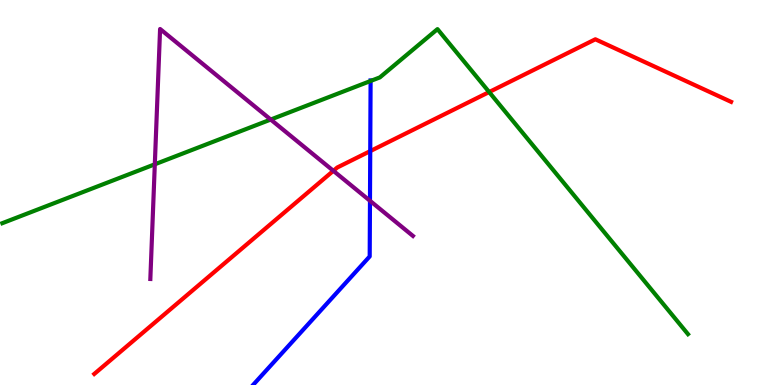[{'lines': ['blue', 'red'], 'intersections': [{'x': 4.78, 'y': 6.07}]}, {'lines': ['green', 'red'], 'intersections': [{'x': 6.31, 'y': 7.61}]}, {'lines': ['purple', 'red'], 'intersections': [{'x': 4.3, 'y': 5.56}]}, {'lines': ['blue', 'green'], 'intersections': [{'x': 4.78, 'y': 7.9}]}, {'lines': ['blue', 'purple'], 'intersections': [{'x': 4.77, 'y': 4.78}]}, {'lines': ['green', 'purple'], 'intersections': [{'x': 2.0, 'y': 5.73}, {'x': 3.49, 'y': 6.89}]}]